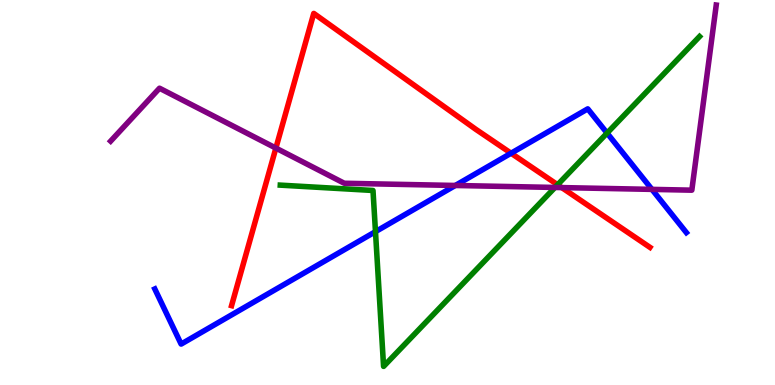[{'lines': ['blue', 'red'], 'intersections': [{'x': 6.59, 'y': 6.02}]}, {'lines': ['green', 'red'], 'intersections': [{'x': 7.19, 'y': 5.2}]}, {'lines': ['purple', 'red'], 'intersections': [{'x': 3.56, 'y': 6.15}, {'x': 7.25, 'y': 5.13}]}, {'lines': ['blue', 'green'], 'intersections': [{'x': 4.84, 'y': 3.98}, {'x': 7.83, 'y': 6.54}]}, {'lines': ['blue', 'purple'], 'intersections': [{'x': 5.88, 'y': 5.18}, {'x': 8.41, 'y': 5.08}]}, {'lines': ['green', 'purple'], 'intersections': [{'x': 7.16, 'y': 5.13}]}]